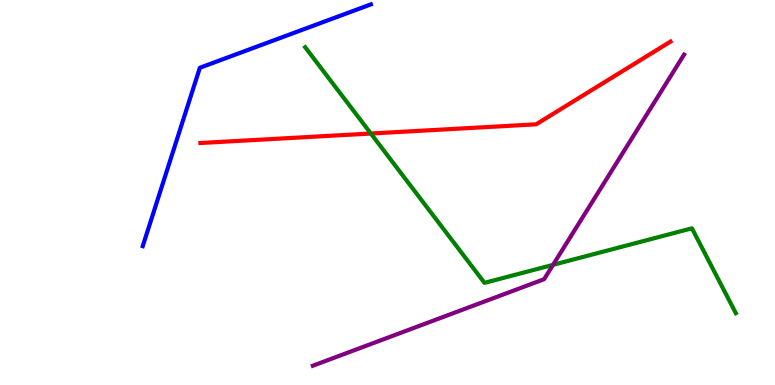[{'lines': ['blue', 'red'], 'intersections': []}, {'lines': ['green', 'red'], 'intersections': [{'x': 4.79, 'y': 6.53}]}, {'lines': ['purple', 'red'], 'intersections': []}, {'lines': ['blue', 'green'], 'intersections': []}, {'lines': ['blue', 'purple'], 'intersections': []}, {'lines': ['green', 'purple'], 'intersections': [{'x': 7.14, 'y': 3.12}]}]